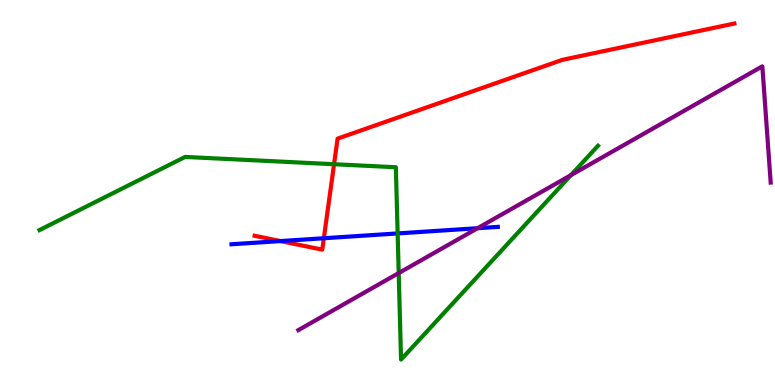[{'lines': ['blue', 'red'], 'intersections': [{'x': 3.62, 'y': 3.74}, {'x': 4.18, 'y': 3.81}]}, {'lines': ['green', 'red'], 'intersections': [{'x': 4.31, 'y': 5.73}]}, {'lines': ['purple', 'red'], 'intersections': []}, {'lines': ['blue', 'green'], 'intersections': [{'x': 5.13, 'y': 3.94}]}, {'lines': ['blue', 'purple'], 'intersections': [{'x': 6.16, 'y': 4.07}]}, {'lines': ['green', 'purple'], 'intersections': [{'x': 5.14, 'y': 2.91}, {'x': 7.37, 'y': 5.45}]}]